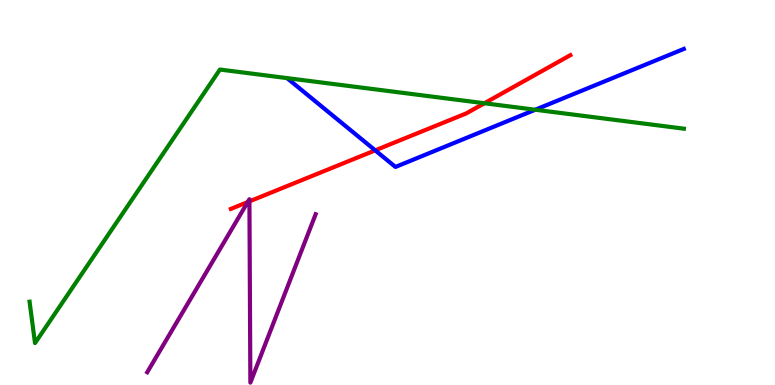[{'lines': ['blue', 'red'], 'intersections': [{'x': 4.84, 'y': 6.09}]}, {'lines': ['green', 'red'], 'intersections': [{'x': 6.25, 'y': 7.32}]}, {'lines': ['purple', 'red'], 'intersections': [{'x': 3.2, 'y': 4.75}, {'x': 3.22, 'y': 4.77}]}, {'lines': ['blue', 'green'], 'intersections': [{'x': 6.91, 'y': 7.15}]}, {'lines': ['blue', 'purple'], 'intersections': []}, {'lines': ['green', 'purple'], 'intersections': []}]